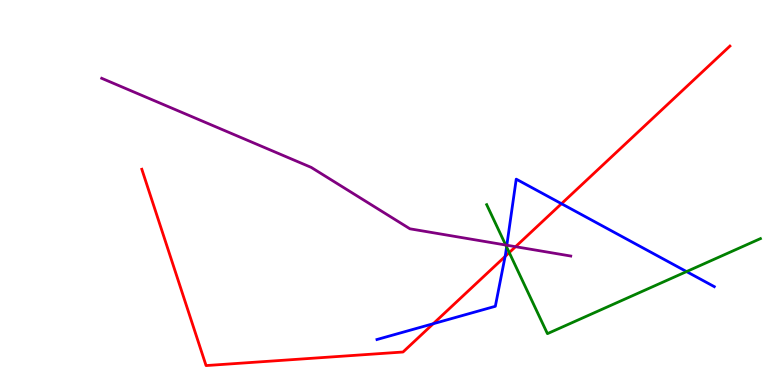[{'lines': ['blue', 'red'], 'intersections': [{'x': 5.59, 'y': 1.59}, {'x': 6.52, 'y': 3.34}, {'x': 7.24, 'y': 4.71}]}, {'lines': ['green', 'red'], 'intersections': [{'x': 6.57, 'y': 3.44}]}, {'lines': ['purple', 'red'], 'intersections': [{'x': 6.65, 'y': 3.59}]}, {'lines': ['blue', 'green'], 'intersections': [{'x': 6.54, 'y': 3.59}, {'x': 8.86, 'y': 2.95}]}, {'lines': ['blue', 'purple'], 'intersections': [{'x': 6.54, 'y': 3.63}]}, {'lines': ['green', 'purple'], 'intersections': [{'x': 6.53, 'y': 3.64}]}]